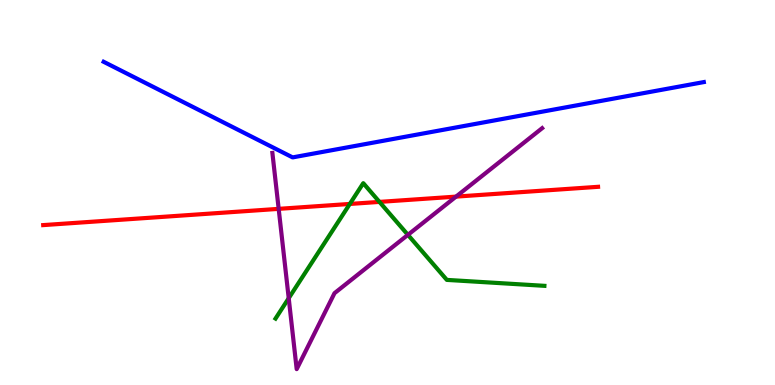[{'lines': ['blue', 'red'], 'intersections': []}, {'lines': ['green', 'red'], 'intersections': [{'x': 4.51, 'y': 4.7}, {'x': 4.9, 'y': 4.76}]}, {'lines': ['purple', 'red'], 'intersections': [{'x': 3.6, 'y': 4.58}, {'x': 5.88, 'y': 4.89}]}, {'lines': ['blue', 'green'], 'intersections': []}, {'lines': ['blue', 'purple'], 'intersections': []}, {'lines': ['green', 'purple'], 'intersections': [{'x': 3.73, 'y': 2.25}, {'x': 5.26, 'y': 3.9}]}]